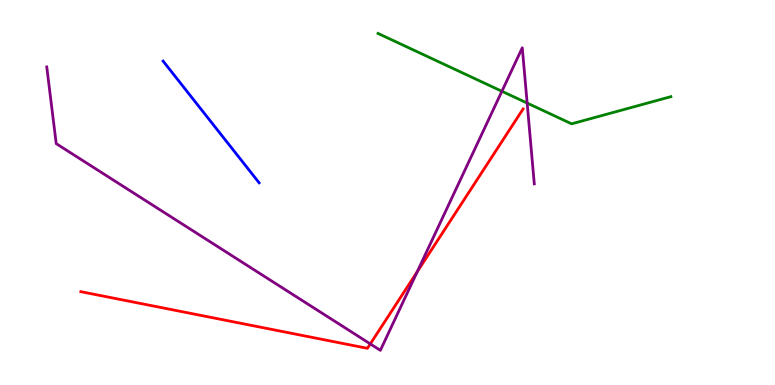[{'lines': ['blue', 'red'], 'intersections': []}, {'lines': ['green', 'red'], 'intersections': []}, {'lines': ['purple', 'red'], 'intersections': [{'x': 4.78, 'y': 1.07}, {'x': 5.38, 'y': 2.94}]}, {'lines': ['blue', 'green'], 'intersections': []}, {'lines': ['blue', 'purple'], 'intersections': []}, {'lines': ['green', 'purple'], 'intersections': [{'x': 6.48, 'y': 7.63}, {'x': 6.8, 'y': 7.32}]}]